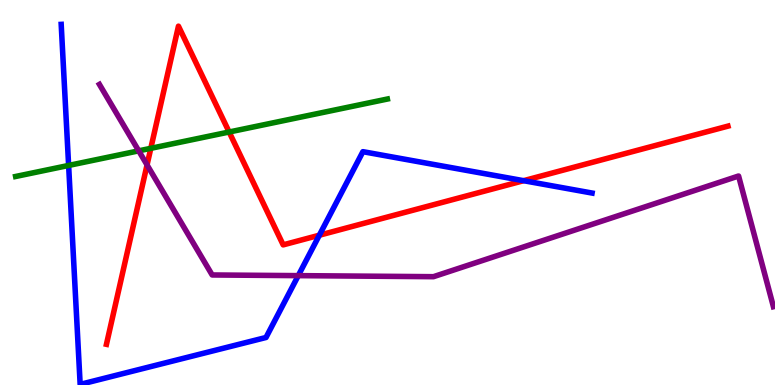[{'lines': ['blue', 'red'], 'intersections': [{'x': 4.12, 'y': 3.89}, {'x': 6.76, 'y': 5.31}]}, {'lines': ['green', 'red'], 'intersections': [{'x': 1.95, 'y': 6.15}, {'x': 2.96, 'y': 6.57}]}, {'lines': ['purple', 'red'], 'intersections': [{'x': 1.9, 'y': 5.72}]}, {'lines': ['blue', 'green'], 'intersections': [{'x': 0.885, 'y': 5.7}]}, {'lines': ['blue', 'purple'], 'intersections': [{'x': 3.85, 'y': 2.84}]}, {'lines': ['green', 'purple'], 'intersections': [{'x': 1.79, 'y': 6.08}]}]